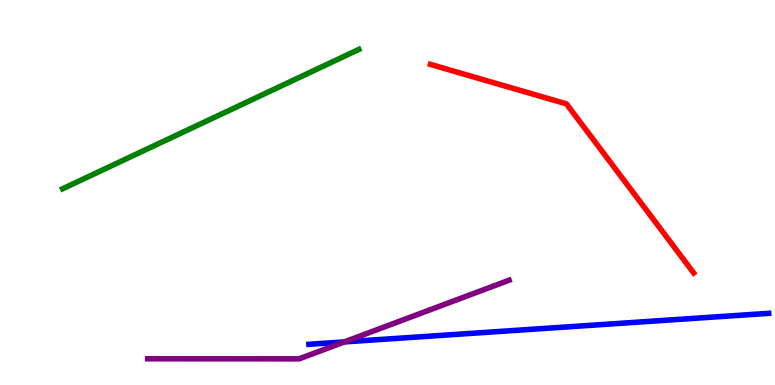[{'lines': ['blue', 'red'], 'intersections': []}, {'lines': ['green', 'red'], 'intersections': []}, {'lines': ['purple', 'red'], 'intersections': []}, {'lines': ['blue', 'green'], 'intersections': []}, {'lines': ['blue', 'purple'], 'intersections': [{'x': 4.44, 'y': 1.12}]}, {'lines': ['green', 'purple'], 'intersections': []}]